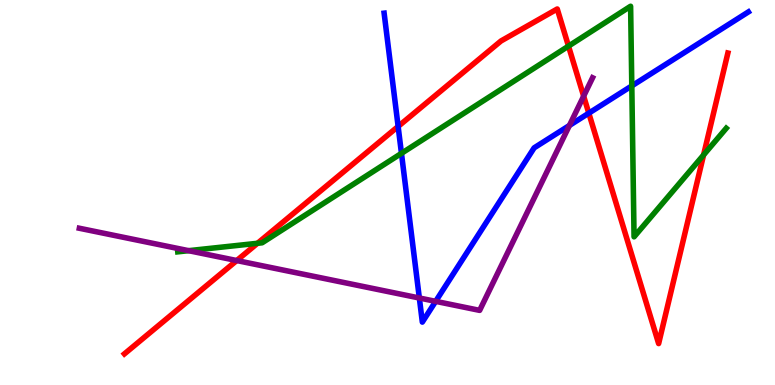[{'lines': ['blue', 'red'], 'intersections': [{'x': 5.14, 'y': 6.72}, {'x': 7.6, 'y': 7.06}]}, {'lines': ['green', 'red'], 'intersections': [{'x': 3.32, 'y': 3.68}, {'x': 7.34, 'y': 8.8}, {'x': 9.08, 'y': 5.98}]}, {'lines': ['purple', 'red'], 'intersections': [{'x': 3.05, 'y': 3.23}, {'x': 7.53, 'y': 7.5}]}, {'lines': ['blue', 'green'], 'intersections': [{'x': 5.18, 'y': 6.02}, {'x': 8.15, 'y': 7.77}]}, {'lines': ['blue', 'purple'], 'intersections': [{'x': 5.41, 'y': 2.26}, {'x': 5.62, 'y': 2.17}, {'x': 7.35, 'y': 6.74}]}, {'lines': ['green', 'purple'], 'intersections': [{'x': 2.43, 'y': 3.49}]}]